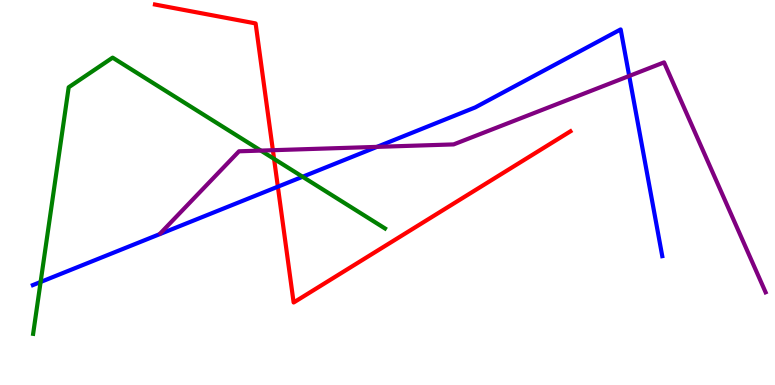[{'lines': ['blue', 'red'], 'intersections': [{'x': 3.59, 'y': 5.15}]}, {'lines': ['green', 'red'], 'intersections': [{'x': 3.54, 'y': 5.87}]}, {'lines': ['purple', 'red'], 'intersections': [{'x': 3.52, 'y': 6.1}]}, {'lines': ['blue', 'green'], 'intersections': [{'x': 0.524, 'y': 2.68}, {'x': 3.9, 'y': 5.41}]}, {'lines': ['blue', 'purple'], 'intersections': [{'x': 4.86, 'y': 6.19}, {'x': 8.12, 'y': 8.03}]}, {'lines': ['green', 'purple'], 'intersections': [{'x': 3.37, 'y': 6.09}]}]